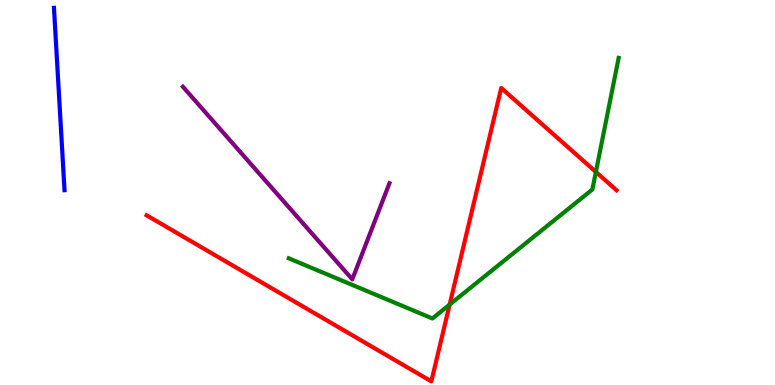[{'lines': ['blue', 'red'], 'intersections': []}, {'lines': ['green', 'red'], 'intersections': [{'x': 5.8, 'y': 2.09}, {'x': 7.69, 'y': 5.53}]}, {'lines': ['purple', 'red'], 'intersections': []}, {'lines': ['blue', 'green'], 'intersections': []}, {'lines': ['blue', 'purple'], 'intersections': []}, {'lines': ['green', 'purple'], 'intersections': []}]